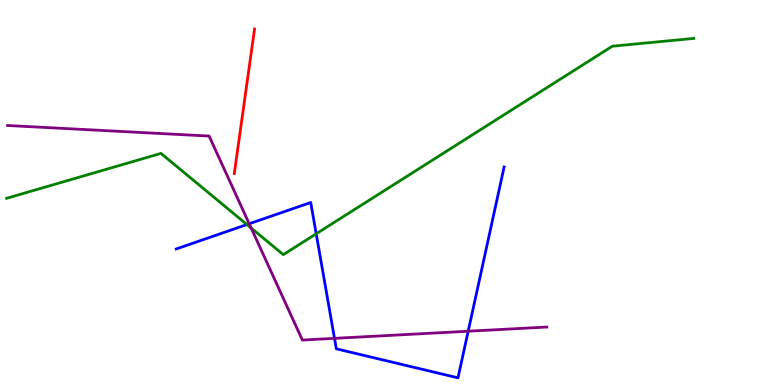[{'lines': ['blue', 'red'], 'intersections': []}, {'lines': ['green', 'red'], 'intersections': []}, {'lines': ['purple', 'red'], 'intersections': []}, {'lines': ['blue', 'green'], 'intersections': [{'x': 3.19, 'y': 4.17}, {'x': 4.08, 'y': 3.93}]}, {'lines': ['blue', 'purple'], 'intersections': [{'x': 3.22, 'y': 4.19}, {'x': 4.32, 'y': 1.21}, {'x': 6.04, 'y': 1.4}]}, {'lines': ['green', 'purple'], 'intersections': [{'x': 3.24, 'y': 4.08}]}]